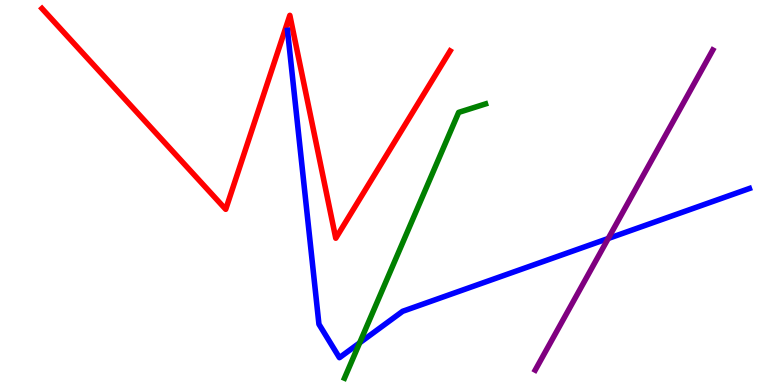[{'lines': ['blue', 'red'], 'intersections': []}, {'lines': ['green', 'red'], 'intersections': []}, {'lines': ['purple', 'red'], 'intersections': []}, {'lines': ['blue', 'green'], 'intersections': [{'x': 4.64, 'y': 1.1}]}, {'lines': ['blue', 'purple'], 'intersections': [{'x': 7.85, 'y': 3.81}]}, {'lines': ['green', 'purple'], 'intersections': []}]